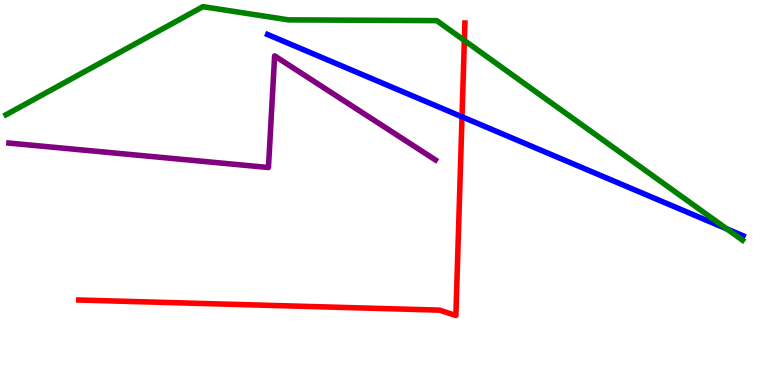[{'lines': ['blue', 'red'], 'intersections': [{'x': 5.96, 'y': 6.97}]}, {'lines': ['green', 'red'], 'intersections': [{'x': 5.99, 'y': 8.95}]}, {'lines': ['purple', 'red'], 'intersections': []}, {'lines': ['blue', 'green'], 'intersections': [{'x': 9.38, 'y': 4.06}]}, {'lines': ['blue', 'purple'], 'intersections': []}, {'lines': ['green', 'purple'], 'intersections': []}]